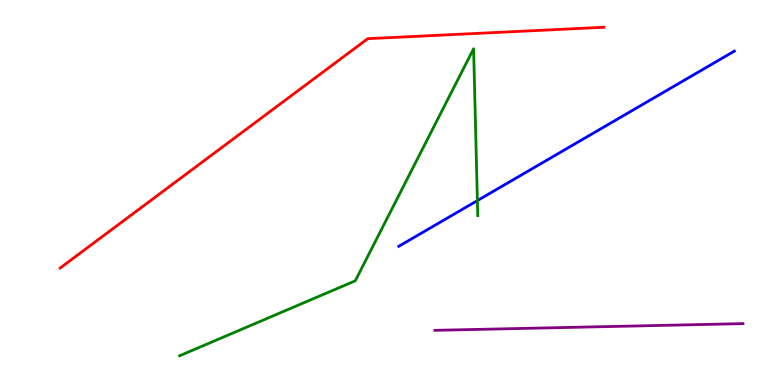[{'lines': ['blue', 'red'], 'intersections': []}, {'lines': ['green', 'red'], 'intersections': []}, {'lines': ['purple', 'red'], 'intersections': []}, {'lines': ['blue', 'green'], 'intersections': [{'x': 6.16, 'y': 4.79}]}, {'lines': ['blue', 'purple'], 'intersections': []}, {'lines': ['green', 'purple'], 'intersections': []}]